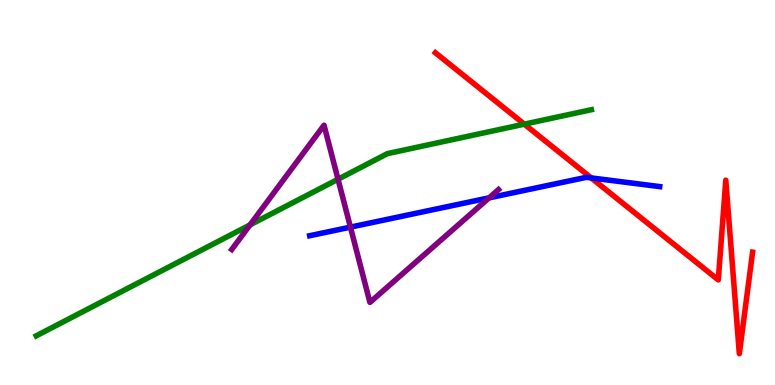[{'lines': ['blue', 'red'], 'intersections': [{'x': 7.63, 'y': 5.38}]}, {'lines': ['green', 'red'], 'intersections': [{'x': 6.77, 'y': 6.78}]}, {'lines': ['purple', 'red'], 'intersections': []}, {'lines': ['blue', 'green'], 'intersections': []}, {'lines': ['blue', 'purple'], 'intersections': [{'x': 4.52, 'y': 4.1}, {'x': 6.31, 'y': 4.86}]}, {'lines': ['green', 'purple'], 'intersections': [{'x': 3.23, 'y': 4.16}, {'x': 4.36, 'y': 5.34}]}]